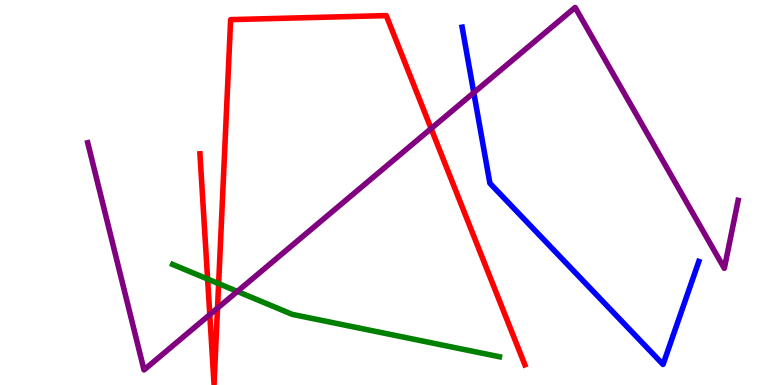[{'lines': ['blue', 'red'], 'intersections': []}, {'lines': ['green', 'red'], 'intersections': [{'x': 2.68, 'y': 2.75}, {'x': 2.82, 'y': 2.63}]}, {'lines': ['purple', 'red'], 'intersections': [{'x': 2.71, 'y': 1.83}, {'x': 2.81, 'y': 2.0}, {'x': 5.56, 'y': 6.66}]}, {'lines': ['blue', 'green'], 'intersections': []}, {'lines': ['blue', 'purple'], 'intersections': [{'x': 6.11, 'y': 7.59}]}, {'lines': ['green', 'purple'], 'intersections': [{'x': 3.06, 'y': 2.43}]}]